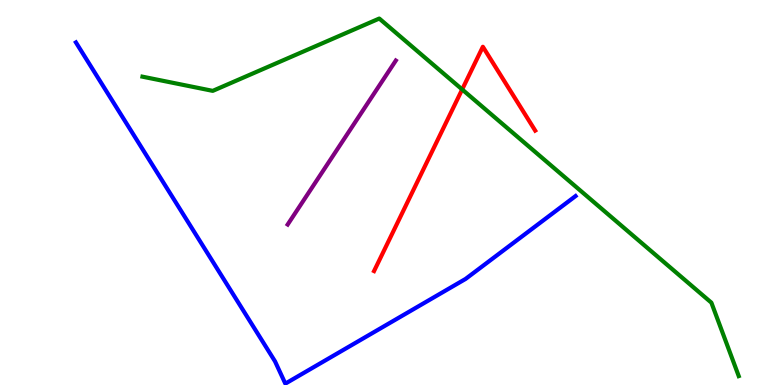[{'lines': ['blue', 'red'], 'intersections': []}, {'lines': ['green', 'red'], 'intersections': [{'x': 5.96, 'y': 7.68}]}, {'lines': ['purple', 'red'], 'intersections': []}, {'lines': ['blue', 'green'], 'intersections': []}, {'lines': ['blue', 'purple'], 'intersections': []}, {'lines': ['green', 'purple'], 'intersections': []}]